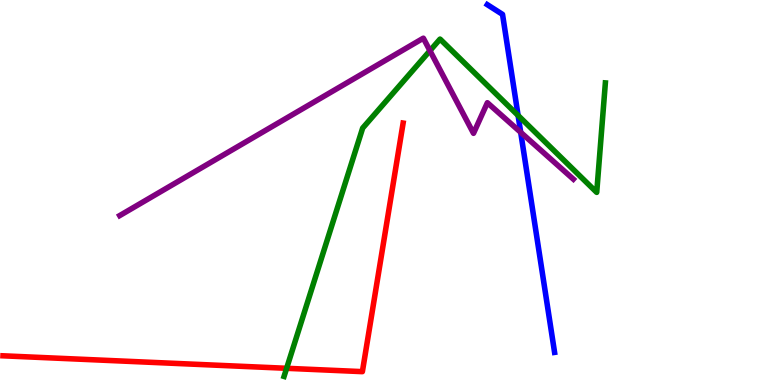[{'lines': ['blue', 'red'], 'intersections': []}, {'lines': ['green', 'red'], 'intersections': [{'x': 3.7, 'y': 0.434}]}, {'lines': ['purple', 'red'], 'intersections': []}, {'lines': ['blue', 'green'], 'intersections': [{'x': 6.69, 'y': 7.0}]}, {'lines': ['blue', 'purple'], 'intersections': [{'x': 6.72, 'y': 6.56}]}, {'lines': ['green', 'purple'], 'intersections': [{'x': 5.55, 'y': 8.68}]}]